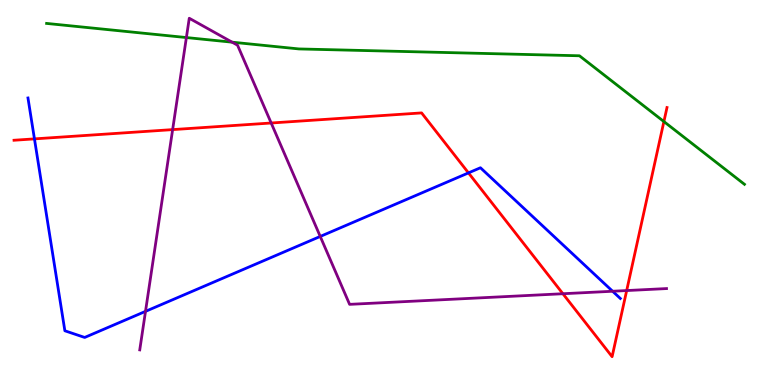[{'lines': ['blue', 'red'], 'intersections': [{'x': 0.445, 'y': 6.39}, {'x': 6.04, 'y': 5.51}]}, {'lines': ['green', 'red'], 'intersections': [{'x': 8.57, 'y': 6.84}]}, {'lines': ['purple', 'red'], 'intersections': [{'x': 2.23, 'y': 6.63}, {'x': 3.5, 'y': 6.81}, {'x': 7.26, 'y': 2.37}, {'x': 8.09, 'y': 2.45}]}, {'lines': ['blue', 'green'], 'intersections': []}, {'lines': ['blue', 'purple'], 'intersections': [{'x': 1.88, 'y': 1.91}, {'x': 4.13, 'y': 3.86}, {'x': 7.9, 'y': 2.43}]}, {'lines': ['green', 'purple'], 'intersections': [{'x': 2.4, 'y': 9.02}, {'x': 2.99, 'y': 8.9}]}]